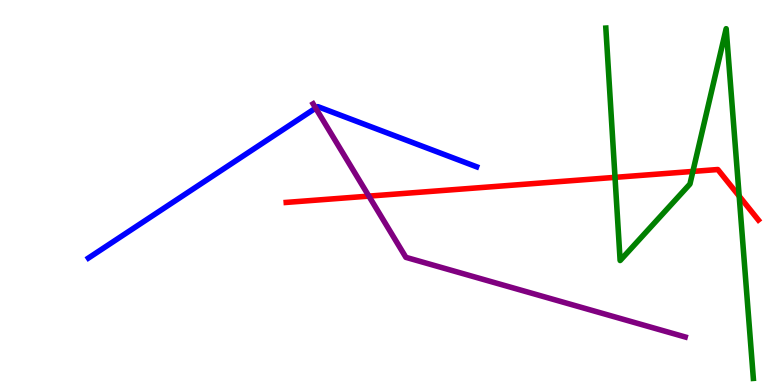[{'lines': ['blue', 'red'], 'intersections': []}, {'lines': ['green', 'red'], 'intersections': [{'x': 7.94, 'y': 5.39}, {'x': 8.94, 'y': 5.55}, {'x': 9.54, 'y': 4.91}]}, {'lines': ['purple', 'red'], 'intersections': [{'x': 4.76, 'y': 4.91}]}, {'lines': ['blue', 'green'], 'intersections': []}, {'lines': ['blue', 'purple'], 'intersections': [{'x': 4.07, 'y': 7.19}]}, {'lines': ['green', 'purple'], 'intersections': []}]